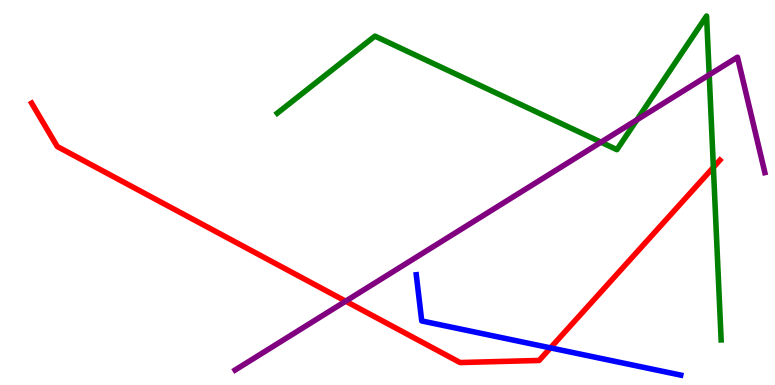[{'lines': ['blue', 'red'], 'intersections': [{'x': 7.1, 'y': 0.964}]}, {'lines': ['green', 'red'], 'intersections': [{'x': 9.2, 'y': 5.65}]}, {'lines': ['purple', 'red'], 'intersections': [{'x': 4.46, 'y': 2.18}]}, {'lines': ['blue', 'green'], 'intersections': []}, {'lines': ['blue', 'purple'], 'intersections': []}, {'lines': ['green', 'purple'], 'intersections': [{'x': 7.75, 'y': 6.31}, {'x': 8.22, 'y': 6.89}, {'x': 9.15, 'y': 8.06}]}]